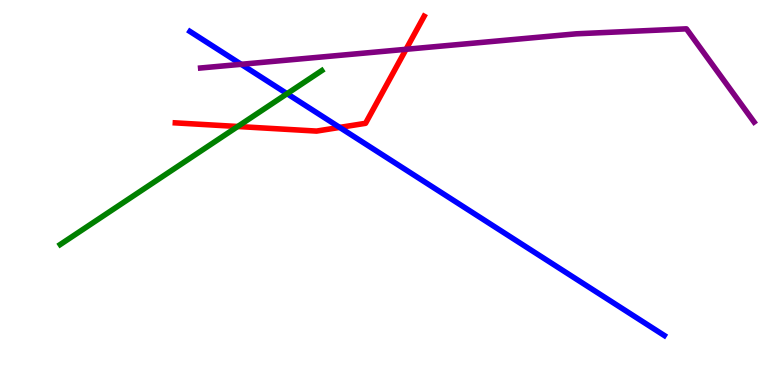[{'lines': ['blue', 'red'], 'intersections': [{'x': 4.38, 'y': 6.69}]}, {'lines': ['green', 'red'], 'intersections': [{'x': 3.07, 'y': 6.71}]}, {'lines': ['purple', 'red'], 'intersections': [{'x': 5.24, 'y': 8.72}]}, {'lines': ['blue', 'green'], 'intersections': [{'x': 3.7, 'y': 7.57}]}, {'lines': ['blue', 'purple'], 'intersections': [{'x': 3.11, 'y': 8.33}]}, {'lines': ['green', 'purple'], 'intersections': []}]